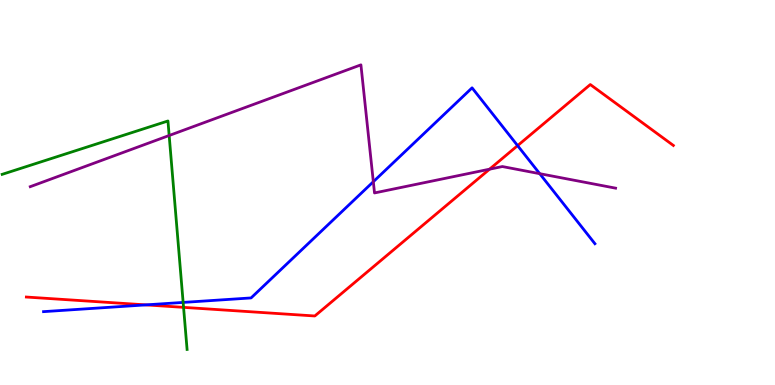[{'lines': ['blue', 'red'], 'intersections': [{'x': 1.88, 'y': 2.08}, {'x': 6.68, 'y': 6.22}]}, {'lines': ['green', 'red'], 'intersections': [{'x': 2.37, 'y': 2.02}]}, {'lines': ['purple', 'red'], 'intersections': [{'x': 6.32, 'y': 5.61}]}, {'lines': ['blue', 'green'], 'intersections': [{'x': 2.36, 'y': 2.14}]}, {'lines': ['blue', 'purple'], 'intersections': [{'x': 4.82, 'y': 5.28}, {'x': 6.96, 'y': 5.49}]}, {'lines': ['green', 'purple'], 'intersections': [{'x': 2.18, 'y': 6.48}]}]